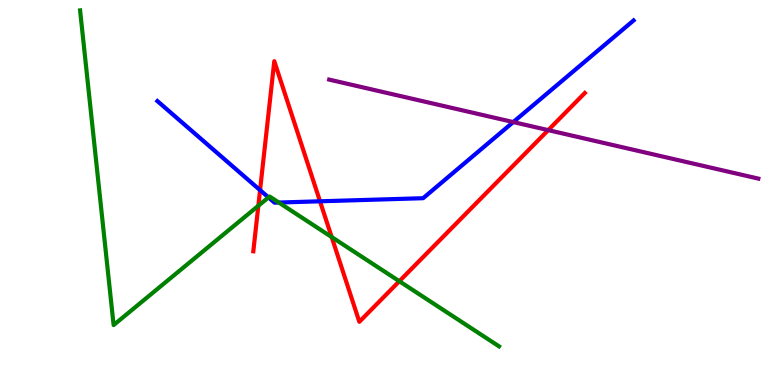[{'lines': ['blue', 'red'], 'intersections': [{'x': 3.36, 'y': 5.06}, {'x': 4.13, 'y': 4.77}]}, {'lines': ['green', 'red'], 'intersections': [{'x': 3.33, 'y': 4.66}, {'x': 4.28, 'y': 3.84}, {'x': 5.15, 'y': 2.7}]}, {'lines': ['purple', 'red'], 'intersections': [{'x': 7.07, 'y': 6.62}]}, {'lines': ['blue', 'green'], 'intersections': [{'x': 3.46, 'y': 4.87}, {'x': 3.6, 'y': 4.74}]}, {'lines': ['blue', 'purple'], 'intersections': [{'x': 6.62, 'y': 6.83}]}, {'lines': ['green', 'purple'], 'intersections': []}]